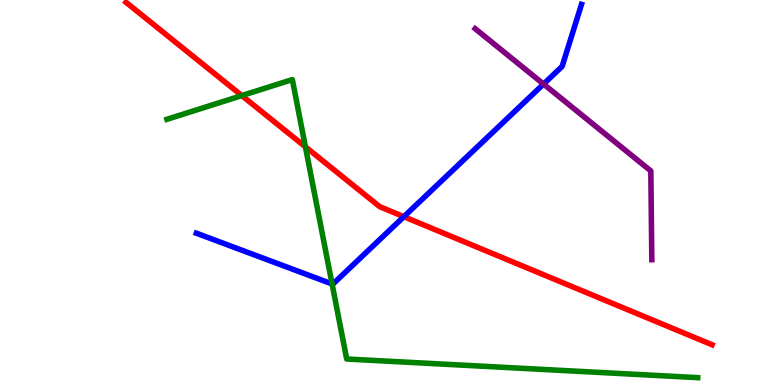[{'lines': ['blue', 'red'], 'intersections': [{'x': 5.21, 'y': 4.37}]}, {'lines': ['green', 'red'], 'intersections': [{'x': 3.12, 'y': 7.52}, {'x': 3.94, 'y': 6.19}]}, {'lines': ['purple', 'red'], 'intersections': []}, {'lines': ['blue', 'green'], 'intersections': [{'x': 4.29, 'y': 2.62}]}, {'lines': ['blue', 'purple'], 'intersections': [{'x': 7.01, 'y': 7.82}]}, {'lines': ['green', 'purple'], 'intersections': []}]